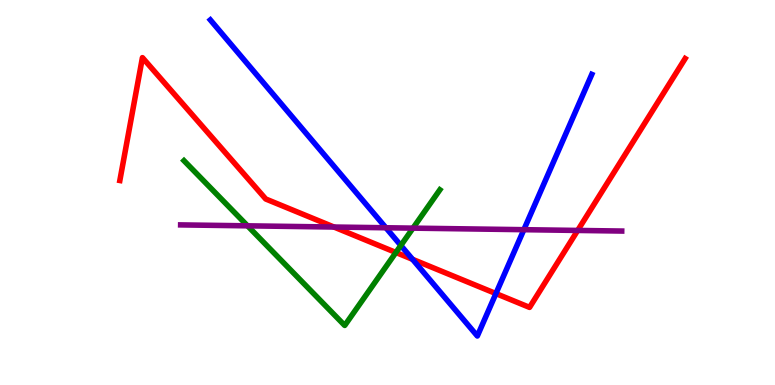[{'lines': ['blue', 'red'], 'intersections': [{'x': 5.32, 'y': 3.26}, {'x': 6.4, 'y': 2.37}]}, {'lines': ['green', 'red'], 'intersections': [{'x': 5.11, 'y': 3.44}]}, {'lines': ['purple', 'red'], 'intersections': [{'x': 4.31, 'y': 4.1}, {'x': 7.45, 'y': 4.01}]}, {'lines': ['blue', 'green'], 'intersections': [{'x': 5.17, 'y': 3.62}]}, {'lines': ['blue', 'purple'], 'intersections': [{'x': 4.98, 'y': 4.08}, {'x': 6.76, 'y': 4.03}]}, {'lines': ['green', 'purple'], 'intersections': [{'x': 3.19, 'y': 4.13}, {'x': 5.33, 'y': 4.07}]}]